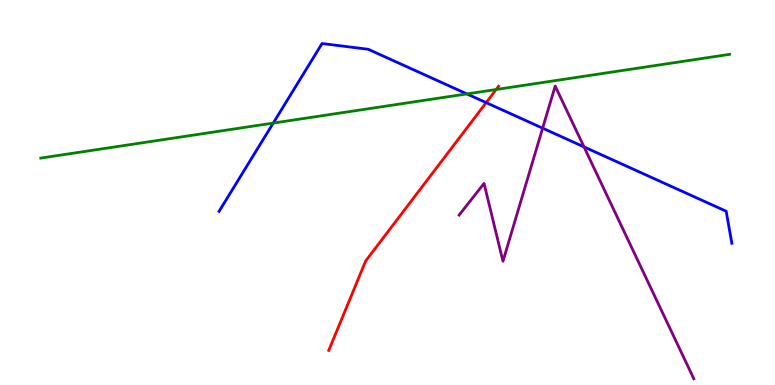[{'lines': ['blue', 'red'], 'intersections': [{'x': 6.27, 'y': 7.33}]}, {'lines': ['green', 'red'], 'intersections': [{'x': 6.4, 'y': 7.68}]}, {'lines': ['purple', 'red'], 'intersections': []}, {'lines': ['blue', 'green'], 'intersections': [{'x': 3.53, 'y': 6.8}, {'x': 6.02, 'y': 7.56}]}, {'lines': ['blue', 'purple'], 'intersections': [{'x': 7.0, 'y': 6.67}, {'x': 7.54, 'y': 6.18}]}, {'lines': ['green', 'purple'], 'intersections': []}]